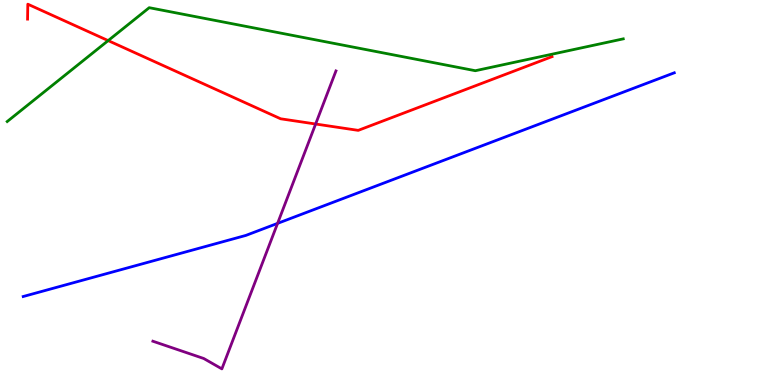[{'lines': ['blue', 'red'], 'intersections': []}, {'lines': ['green', 'red'], 'intersections': [{'x': 1.4, 'y': 8.95}]}, {'lines': ['purple', 'red'], 'intersections': [{'x': 4.07, 'y': 6.78}]}, {'lines': ['blue', 'green'], 'intersections': []}, {'lines': ['blue', 'purple'], 'intersections': [{'x': 3.58, 'y': 4.2}]}, {'lines': ['green', 'purple'], 'intersections': []}]